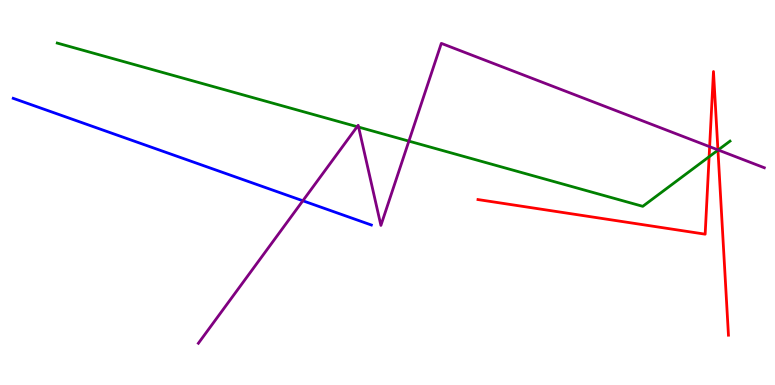[{'lines': ['blue', 'red'], 'intersections': []}, {'lines': ['green', 'red'], 'intersections': [{'x': 9.15, 'y': 5.93}, {'x': 9.26, 'y': 6.1}]}, {'lines': ['purple', 'red'], 'intersections': [{'x': 9.16, 'y': 6.19}, {'x': 9.26, 'y': 6.11}]}, {'lines': ['blue', 'green'], 'intersections': []}, {'lines': ['blue', 'purple'], 'intersections': [{'x': 3.91, 'y': 4.79}]}, {'lines': ['green', 'purple'], 'intersections': [{'x': 4.61, 'y': 6.71}, {'x': 4.63, 'y': 6.7}, {'x': 5.28, 'y': 6.33}, {'x': 9.27, 'y': 6.1}]}]